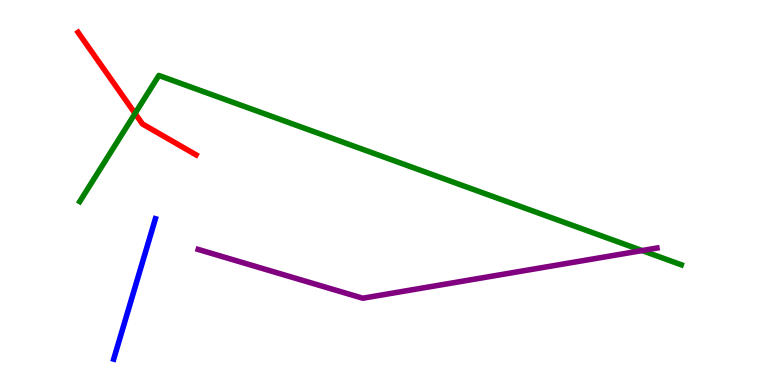[{'lines': ['blue', 'red'], 'intersections': []}, {'lines': ['green', 'red'], 'intersections': [{'x': 1.74, 'y': 7.05}]}, {'lines': ['purple', 'red'], 'intersections': []}, {'lines': ['blue', 'green'], 'intersections': []}, {'lines': ['blue', 'purple'], 'intersections': []}, {'lines': ['green', 'purple'], 'intersections': [{'x': 8.29, 'y': 3.49}]}]